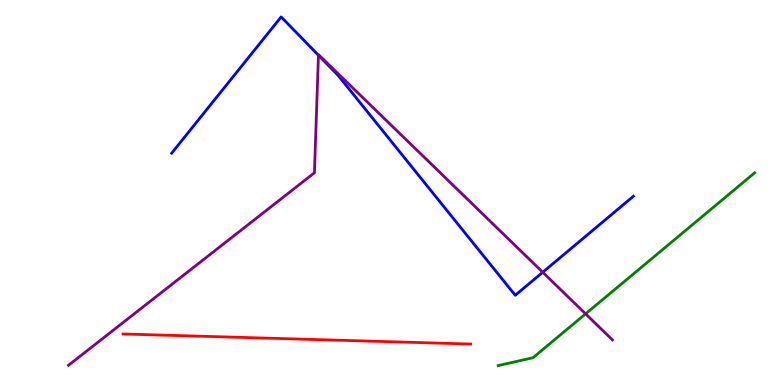[{'lines': ['blue', 'red'], 'intersections': []}, {'lines': ['green', 'red'], 'intersections': []}, {'lines': ['purple', 'red'], 'intersections': []}, {'lines': ['blue', 'green'], 'intersections': []}, {'lines': ['blue', 'purple'], 'intersections': [{'x': 4.11, 'y': 8.57}, {'x': 7.0, 'y': 2.93}]}, {'lines': ['green', 'purple'], 'intersections': [{'x': 7.56, 'y': 1.85}]}]